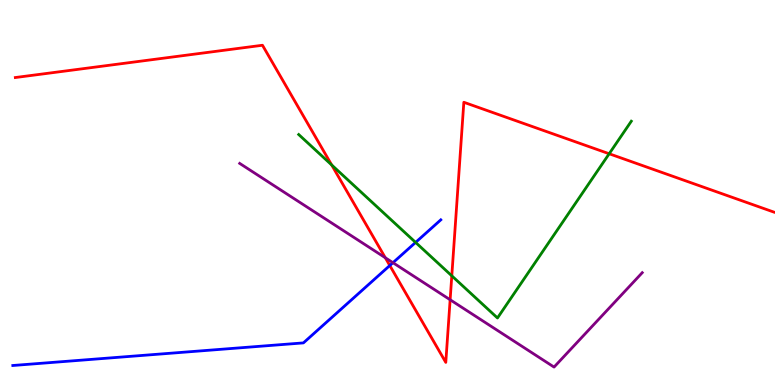[{'lines': ['blue', 'red'], 'intersections': [{'x': 5.03, 'y': 3.1}]}, {'lines': ['green', 'red'], 'intersections': [{'x': 4.28, 'y': 5.72}, {'x': 5.83, 'y': 2.84}, {'x': 7.86, 'y': 6.01}]}, {'lines': ['purple', 'red'], 'intersections': [{'x': 4.97, 'y': 3.31}, {'x': 5.81, 'y': 2.21}]}, {'lines': ['blue', 'green'], 'intersections': [{'x': 5.36, 'y': 3.7}]}, {'lines': ['blue', 'purple'], 'intersections': [{'x': 5.07, 'y': 3.18}]}, {'lines': ['green', 'purple'], 'intersections': []}]